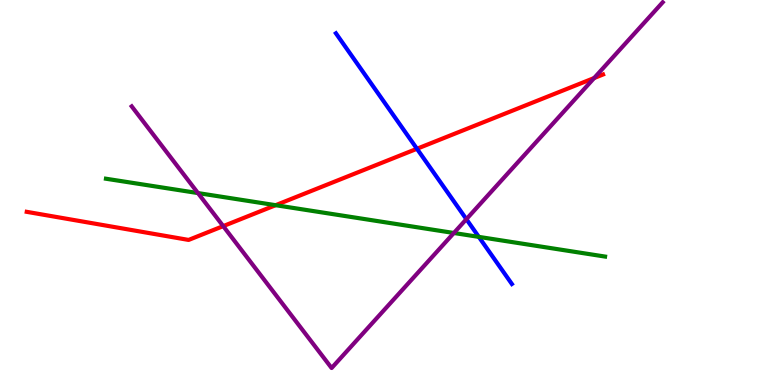[{'lines': ['blue', 'red'], 'intersections': [{'x': 5.38, 'y': 6.14}]}, {'lines': ['green', 'red'], 'intersections': [{'x': 3.56, 'y': 4.67}]}, {'lines': ['purple', 'red'], 'intersections': [{'x': 2.88, 'y': 4.13}, {'x': 7.67, 'y': 7.97}]}, {'lines': ['blue', 'green'], 'intersections': [{'x': 6.18, 'y': 3.85}]}, {'lines': ['blue', 'purple'], 'intersections': [{'x': 6.02, 'y': 4.31}]}, {'lines': ['green', 'purple'], 'intersections': [{'x': 2.55, 'y': 4.99}, {'x': 5.86, 'y': 3.95}]}]